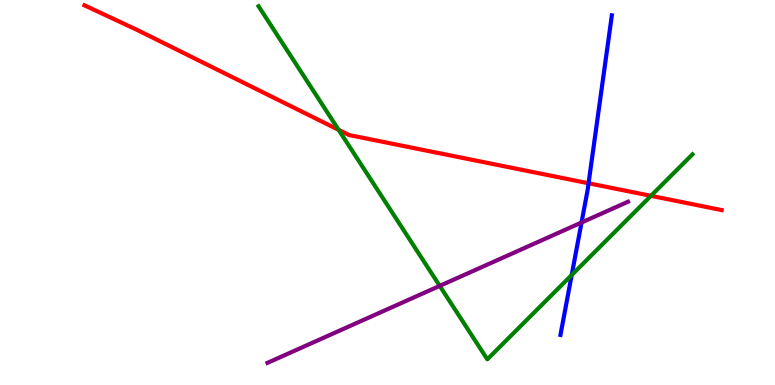[{'lines': ['blue', 'red'], 'intersections': [{'x': 7.59, 'y': 5.24}]}, {'lines': ['green', 'red'], 'intersections': [{'x': 4.37, 'y': 6.63}, {'x': 8.4, 'y': 4.91}]}, {'lines': ['purple', 'red'], 'intersections': []}, {'lines': ['blue', 'green'], 'intersections': [{'x': 7.38, 'y': 2.86}]}, {'lines': ['blue', 'purple'], 'intersections': [{'x': 7.5, 'y': 4.22}]}, {'lines': ['green', 'purple'], 'intersections': [{'x': 5.67, 'y': 2.57}]}]